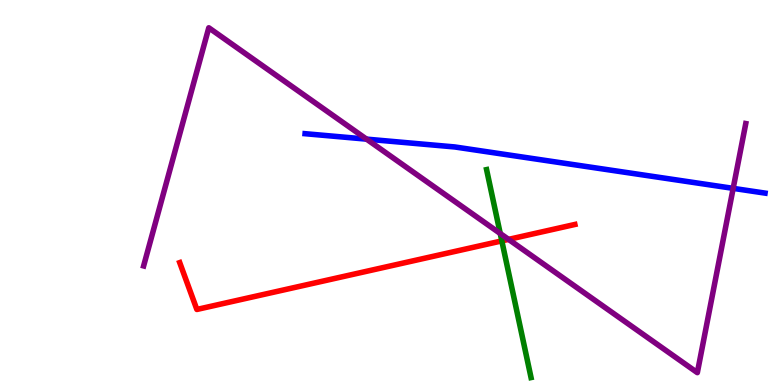[{'lines': ['blue', 'red'], 'intersections': []}, {'lines': ['green', 'red'], 'intersections': [{'x': 6.48, 'y': 3.74}]}, {'lines': ['purple', 'red'], 'intersections': [{'x': 6.56, 'y': 3.78}]}, {'lines': ['blue', 'green'], 'intersections': []}, {'lines': ['blue', 'purple'], 'intersections': [{'x': 4.73, 'y': 6.39}, {'x': 9.46, 'y': 5.11}]}, {'lines': ['green', 'purple'], 'intersections': [{'x': 6.45, 'y': 3.93}]}]